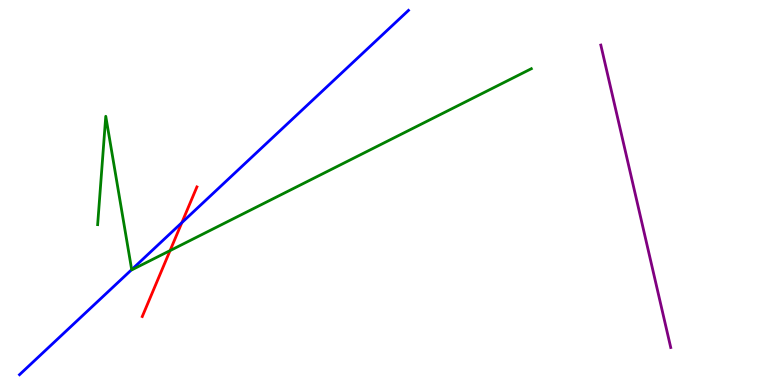[{'lines': ['blue', 'red'], 'intersections': [{'x': 2.35, 'y': 4.22}]}, {'lines': ['green', 'red'], 'intersections': [{'x': 2.19, 'y': 3.49}]}, {'lines': ['purple', 'red'], 'intersections': []}, {'lines': ['blue', 'green'], 'intersections': [{'x': 1.7, 'y': 3.0}]}, {'lines': ['blue', 'purple'], 'intersections': []}, {'lines': ['green', 'purple'], 'intersections': []}]